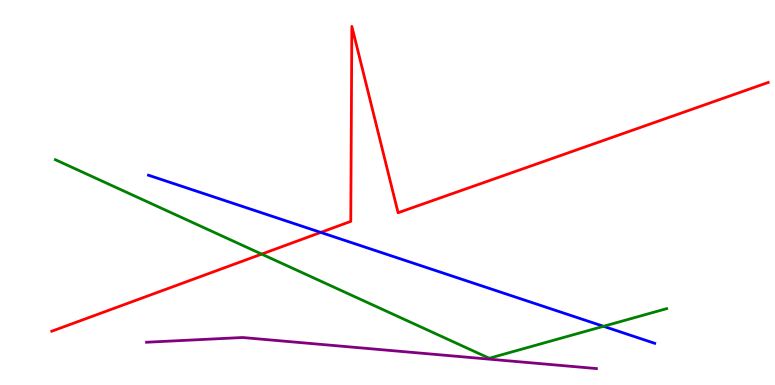[{'lines': ['blue', 'red'], 'intersections': [{'x': 4.14, 'y': 3.96}]}, {'lines': ['green', 'red'], 'intersections': [{'x': 3.38, 'y': 3.4}]}, {'lines': ['purple', 'red'], 'intersections': []}, {'lines': ['blue', 'green'], 'intersections': [{'x': 7.79, 'y': 1.52}]}, {'lines': ['blue', 'purple'], 'intersections': []}, {'lines': ['green', 'purple'], 'intersections': []}]